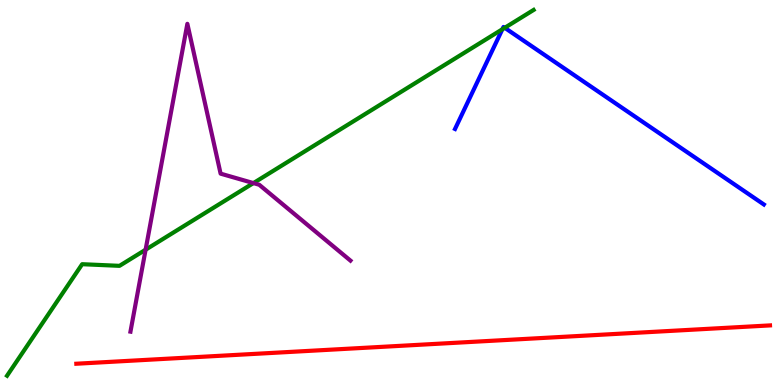[{'lines': ['blue', 'red'], 'intersections': []}, {'lines': ['green', 'red'], 'intersections': []}, {'lines': ['purple', 'red'], 'intersections': []}, {'lines': ['blue', 'green'], 'intersections': [{'x': 6.48, 'y': 9.24}, {'x': 6.51, 'y': 9.28}]}, {'lines': ['blue', 'purple'], 'intersections': []}, {'lines': ['green', 'purple'], 'intersections': [{'x': 1.88, 'y': 3.51}, {'x': 3.27, 'y': 5.24}]}]